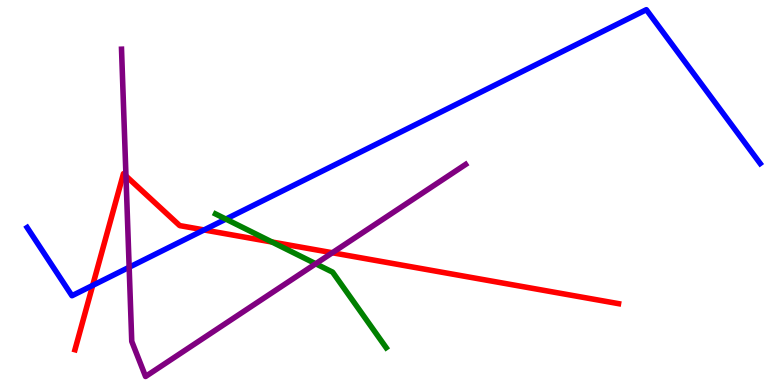[{'lines': ['blue', 'red'], 'intersections': [{'x': 1.2, 'y': 2.59}, {'x': 2.63, 'y': 4.03}]}, {'lines': ['green', 'red'], 'intersections': [{'x': 3.51, 'y': 3.71}]}, {'lines': ['purple', 'red'], 'intersections': [{'x': 1.63, 'y': 5.43}, {'x': 4.29, 'y': 3.44}]}, {'lines': ['blue', 'green'], 'intersections': [{'x': 2.91, 'y': 4.31}]}, {'lines': ['blue', 'purple'], 'intersections': [{'x': 1.67, 'y': 3.06}]}, {'lines': ['green', 'purple'], 'intersections': [{'x': 4.07, 'y': 3.15}]}]